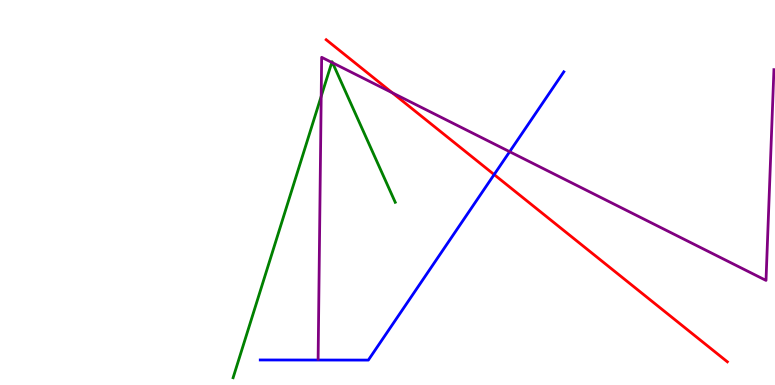[{'lines': ['blue', 'red'], 'intersections': [{'x': 6.38, 'y': 5.47}]}, {'lines': ['green', 'red'], 'intersections': []}, {'lines': ['purple', 'red'], 'intersections': [{'x': 5.06, 'y': 7.59}]}, {'lines': ['blue', 'green'], 'intersections': []}, {'lines': ['blue', 'purple'], 'intersections': [{'x': 6.58, 'y': 6.06}]}, {'lines': ['green', 'purple'], 'intersections': [{'x': 4.14, 'y': 7.5}, {'x': 4.28, 'y': 8.38}, {'x': 4.29, 'y': 8.37}]}]